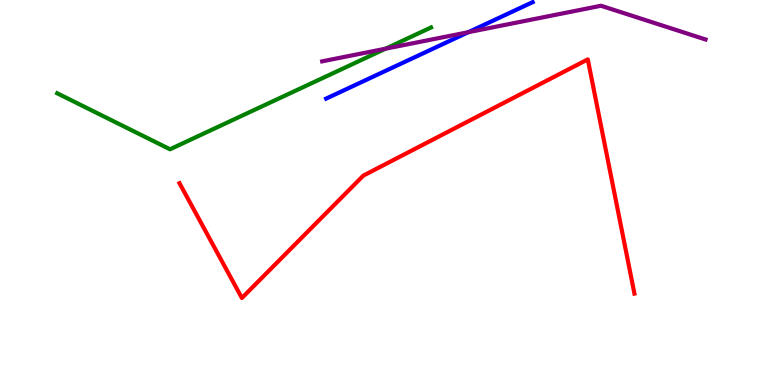[{'lines': ['blue', 'red'], 'intersections': []}, {'lines': ['green', 'red'], 'intersections': []}, {'lines': ['purple', 'red'], 'intersections': []}, {'lines': ['blue', 'green'], 'intersections': []}, {'lines': ['blue', 'purple'], 'intersections': [{'x': 6.04, 'y': 9.16}]}, {'lines': ['green', 'purple'], 'intersections': [{'x': 4.97, 'y': 8.73}]}]